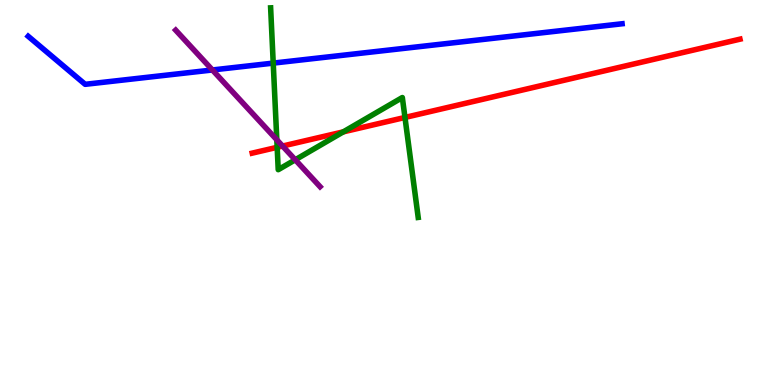[{'lines': ['blue', 'red'], 'intersections': []}, {'lines': ['green', 'red'], 'intersections': [{'x': 3.58, 'y': 6.17}, {'x': 4.43, 'y': 6.58}, {'x': 5.23, 'y': 6.95}]}, {'lines': ['purple', 'red'], 'intersections': [{'x': 3.65, 'y': 6.21}]}, {'lines': ['blue', 'green'], 'intersections': [{'x': 3.53, 'y': 8.36}]}, {'lines': ['blue', 'purple'], 'intersections': [{'x': 2.74, 'y': 8.18}]}, {'lines': ['green', 'purple'], 'intersections': [{'x': 3.57, 'y': 6.37}, {'x': 3.81, 'y': 5.85}]}]